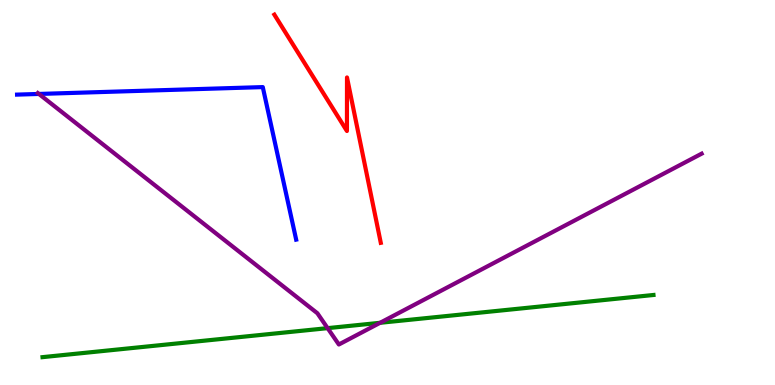[{'lines': ['blue', 'red'], 'intersections': []}, {'lines': ['green', 'red'], 'intersections': []}, {'lines': ['purple', 'red'], 'intersections': []}, {'lines': ['blue', 'green'], 'intersections': []}, {'lines': ['blue', 'purple'], 'intersections': [{'x': 0.502, 'y': 7.56}]}, {'lines': ['green', 'purple'], 'intersections': [{'x': 4.23, 'y': 1.48}, {'x': 4.9, 'y': 1.62}]}]